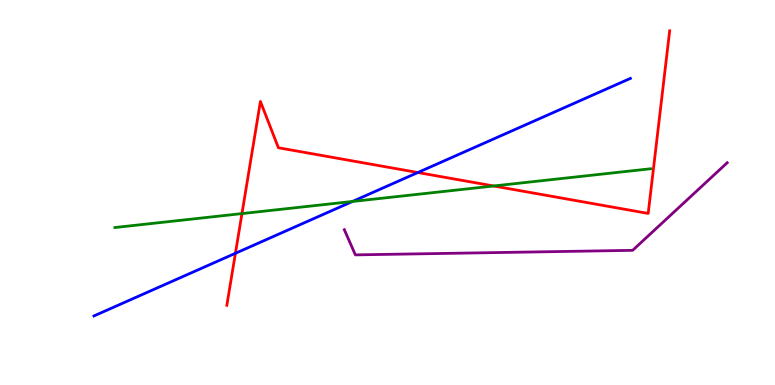[{'lines': ['blue', 'red'], 'intersections': [{'x': 3.04, 'y': 3.42}, {'x': 5.39, 'y': 5.52}]}, {'lines': ['green', 'red'], 'intersections': [{'x': 3.12, 'y': 4.45}, {'x': 6.37, 'y': 5.17}]}, {'lines': ['purple', 'red'], 'intersections': []}, {'lines': ['blue', 'green'], 'intersections': [{'x': 4.55, 'y': 4.77}]}, {'lines': ['blue', 'purple'], 'intersections': []}, {'lines': ['green', 'purple'], 'intersections': []}]